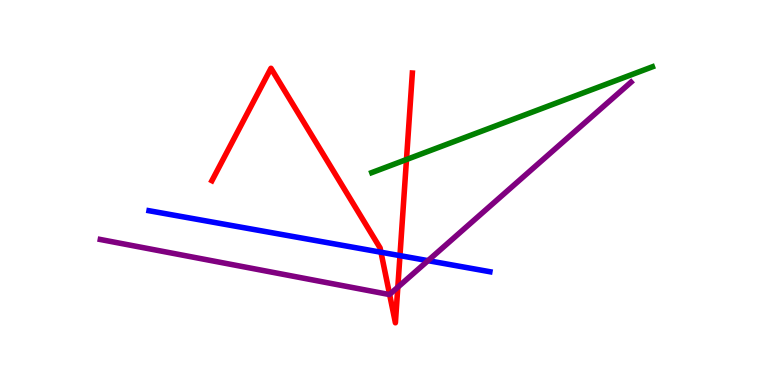[{'lines': ['blue', 'red'], 'intersections': [{'x': 4.92, 'y': 3.45}, {'x': 5.16, 'y': 3.36}]}, {'lines': ['green', 'red'], 'intersections': [{'x': 5.24, 'y': 5.86}]}, {'lines': ['purple', 'red'], 'intersections': [{'x': 5.03, 'y': 2.35}, {'x': 5.13, 'y': 2.54}]}, {'lines': ['blue', 'green'], 'intersections': []}, {'lines': ['blue', 'purple'], 'intersections': [{'x': 5.52, 'y': 3.23}]}, {'lines': ['green', 'purple'], 'intersections': []}]